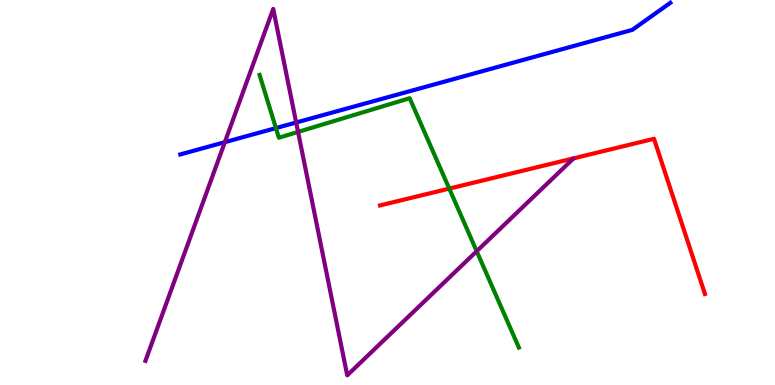[{'lines': ['blue', 'red'], 'intersections': []}, {'lines': ['green', 'red'], 'intersections': [{'x': 5.8, 'y': 5.1}]}, {'lines': ['purple', 'red'], 'intersections': []}, {'lines': ['blue', 'green'], 'intersections': [{'x': 3.56, 'y': 6.67}]}, {'lines': ['blue', 'purple'], 'intersections': [{'x': 2.9, 'y': 6.31}, {'x': 3.82, 'y': 6.82}]}, {'lines': ['green', 'purple'], 'intersections': [{'x': 3.85, 'y': 6.57}, {'x': 6.15, 'y': 3.47}]}]